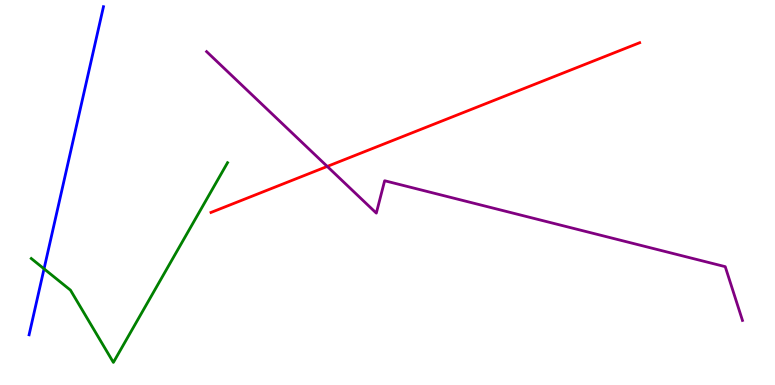[{'lines': ['blue', 'red'], 'intersections': []}, {'lines': ['green', 'red'], 'intersections': []}, {'lines': ['purple', 'red'], 'intersections': [{'x': 4.22, 'y': 5.68}]}, {'lines': ['blue', 'green'], 'intersections': [{'x': 0.568, 'y': 3.02}]}, {'lines': ['blue', 'purple'], 'intersections': []}, {'lines': ['green', 'purple'], 'intersections': []}]